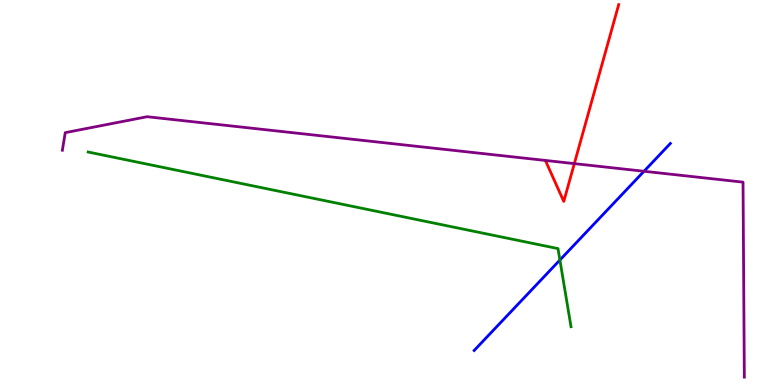[{'lines': ['blue', 'red'], 'intersections': []}, {'lines': ['green', 'red'], 'intersections': []}, {'lines': ['purple', 'red'], 'intersections': [{'x': 7.41, 'y': 5.75}]}, {'lines': ['blue', 'green'], 'intersections': [{'x': 7.22, 'y': 3.25}]}, {'lines': ['blue', 'purple'], 'intersections': [{'x': 8.31, 'y': 5.55}]}, {'lines': ['green', 'purple'], 'intersections': []}]